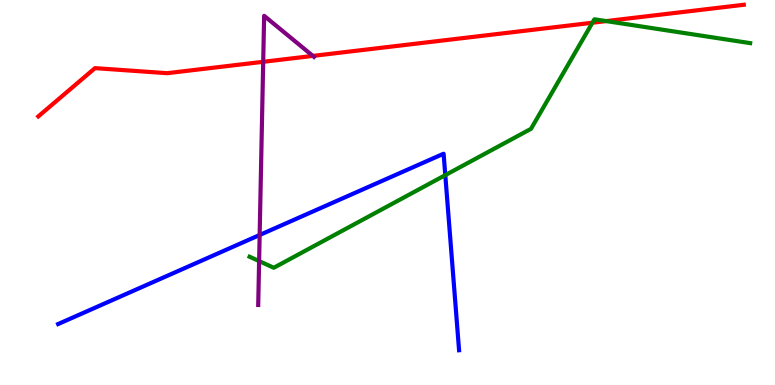[{'lines': ['blue', 'red'], 'intersections': []}, {'lines': ['green', 'red'], 'intersections': [{'x': 7.64, 'y': 9.41}, {'x': 7.82, 'y': 9.45}]}, {'lines': ['purple', 'red'], 'intersections': [{'x': 3.4, 'y': 8.39}, {'x': 4.04, 'y': 8.55}]}, {'lines': ['blue', 'green'], 'intersections': [{'x': 5.75, 'y': 5.45}]}, {'lines': ['blue', 'purple'], 'intersections': [{'x': 3.35, 'y': 3.9}]}, {'lines': ['green', 'purple'], 'intersections': [{'x': 3.34, 'y': 3.22}]}]